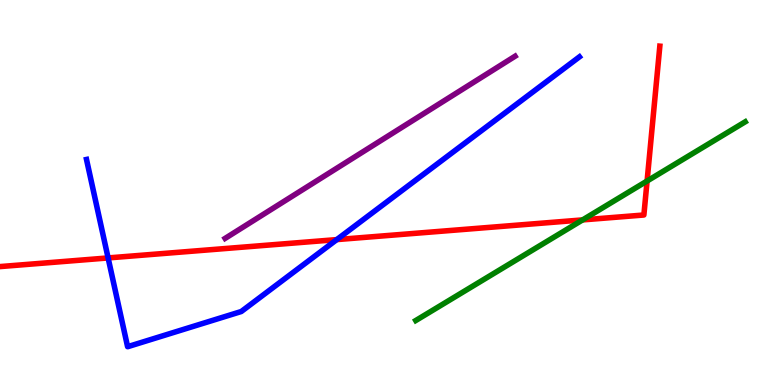[{'lines': ['blue', 'red'], 'intersections': [{'x': 1.4, 'y': 3.3}, {'x': 4.35, 'y': 3.78}]}, {'lines': ['green', 'red'], 'intersections': [{'x': 7.52, 'y': 4.29}, {'x': 8.35, 'y': 5.3}]}, {'lines': ['purple', 'red'], 'intersections': []}, {'lines': ['blue', 'green'], 'intersections': []}, {'lines': ['blue', 'purple'], 'intersections': []}, {'lines': ['green', 'purple'], 'intersections': []}]